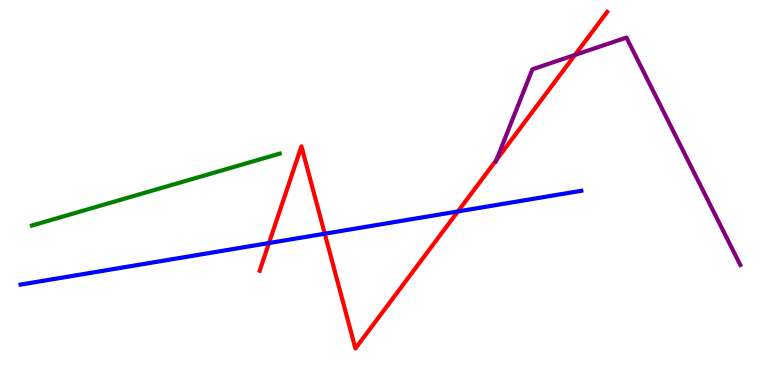[{'lines': ['blue', 'red'], 'intersections': [{'x': 3.47, 'y': 3.69}, {'x': 4.19, 'y': 3.93}, {'x': 5.91, 'y': 4.51}]}, {'lines': ['green', 'red'], 'intersections': []}, {'lines': ['purple', 'red'], 'intersections': [{'x': 6.41, 'y': 5.84}, {'x': 7.42, 'y': 8.57}]}, {'lines': ['blue', 'green'], 'intersections': []}, {'lines': ['blue', 'purple'], 'intersections': []}, {'lines': ['green', 'purple'], 'intersections': []}]